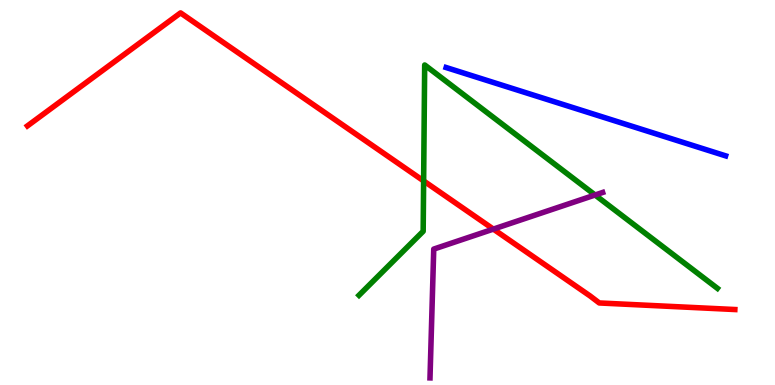[{'lines': ['blue', 'red'], 'intersections': []}, {'lines': ['green', 'red'], 'intersections': [{'x': 5.47, 'y': 5.3}]}, {'lines': ['purple', 'red'], 'intersections': [{'x': 6.37, 'y': 4.05}]}, {'lines': ['blue', 'green'], 'intersections': []}, {'lines': ['blue', 'purple'], 'intersections': []}, {'lines': ['green', 'purple'], 'intersections': [{'x': 7.68, 'y': 4.93}]}]